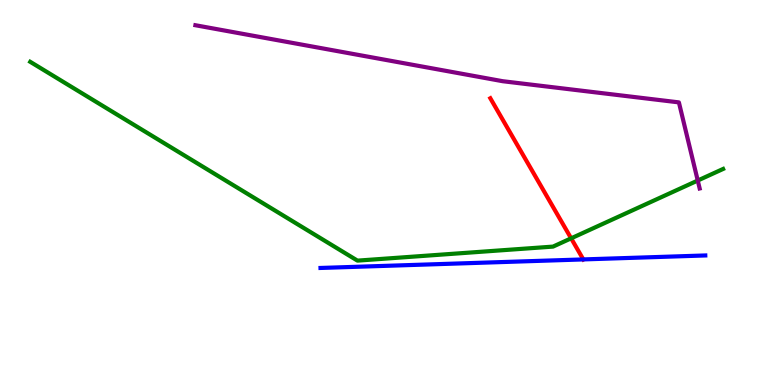[{'lines': ['blue', 'red'], 'intersections': [{'x': 7.53, 'y': 3.26}]}, {'lines': ['green', 'red'], 'intersections': [{'x': 7.37, 'y': 3.81}]}, {'lines': ['purple', 'red'], 'intersections': []}, {'lines': ['blue', 'green'], 'intersections': []}, {'lines': ['blue', 'purple'], 'intersections': []}, {'lines': ['green', 'purple'], 'intersections': [{'x': 9.0, 'y': 5.31}]}]